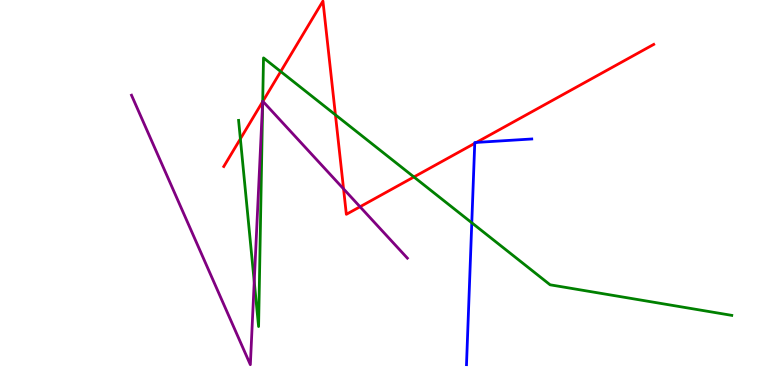[{'lines': ['blue', 'red'], 'intersections': [{'x': 6.13, 'y': 6.28}, {'x': 6.15, 'y': 6.3}]}, {'lines': ['green', 'red'], 'intersections': [{'x': 3.1, 'y': 6.39}, {'x': 3.39, 'y': 7.36}, {'x': 3.62, 'y': 8.14}, {'x': 4.33, 'y': 7.02}, {'x': 5.34, 'y': 5.4}]}, {'lines': ['purple', 'red'], 'intersections': [{'x': 3.39, 'y': 7.36}, {'x': 3.39, 'y': 7.37}, {'x': 4.43, 'y': 5.09}, {'x': 4.65, 'y': 4.63}]}, {'lines': ['blue', 'green'], 'intersections': [{'x': 6.09, 'y': 4.21}]}, {'lines': ['blue', 'purple'], 'intersections': []}, {'lines': ['green', 'purple'], 'intersections': [{'x': 3.28, 'y': 2.68}, {'x': 3.39, 'y': 7.37}]}]